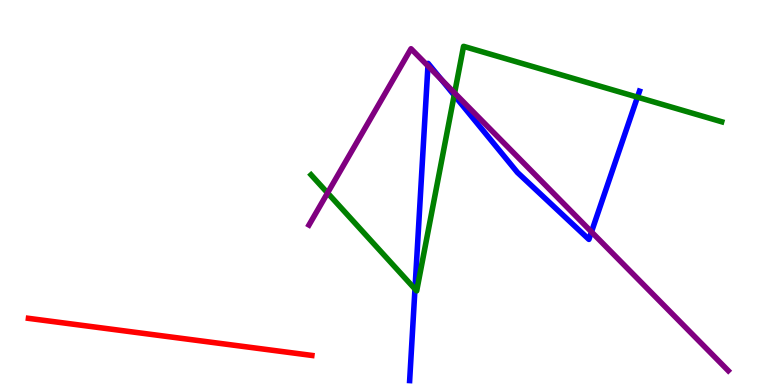[{'lines': ['blue', 'red'], 'intersections': []}, {'lines': ['green', 'red'], 'intersections': []}, {'lines': ['purple', 'red'], 'intersections': []}, {'lines': ['blue', 'green'], 'intersections': [{'x': 5.35, 'y': 2.49}, {'x': 5.86, 'y': 7.53}, {'x': 8.23, 'y': 7.48}]}, {'lines': ['blue', 'purple'], 'intersections': [{'x': 5.52, 'y': 8.29}, {'x': 5.69, 'y': 7.94}, {'x': 7.63, 'y': 3.98}]}, {'lines': ['green', 'purple'], 'intersections': [{'x': 4.23, 'y': 4.99}, {'x': 5.87, 'y': 7.58}]}]